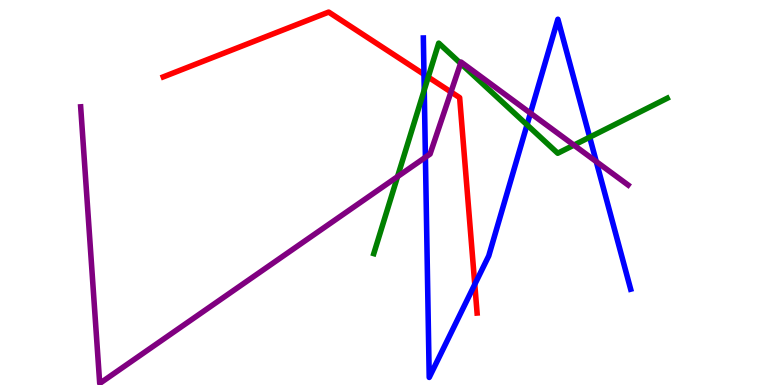[{'lines': ['blue', 'red'], 'intersections': [{'x': 5.47, 'y': 8.07}, {'x': 6.13, 'y': 2.61}]}, {'lines': ['green', 'red'], 'intersections': [{'x': 5.53, 'y': 8.0}]}, {'lines': ['purple', 'red'], 'intersections': [{'x': 5.82, 'y': 7.61}]}, {'lines': ['blue', 'green'], 'intersections': [{'x': 5.47, 'y': 7.66}, {'x': 6.8, 'y': 6.76}, {'x': 7.61, 'y': 6.44}]}, {'lines': ['blue', 'purple'], 'intersections': [{'x': 5.49, 'y': 5.91}, {'x': 6.84, 'y': 7.06}, {'x': 7.69, 'y': 5.8}]}, {'lines': ['green', 'purple'], 'intersections': [{'x': 5.13, 'y': 5.41}, {'x': 5.94, 'y': 8.35}, {'x': 7.41, 'y': 6.23}]}]